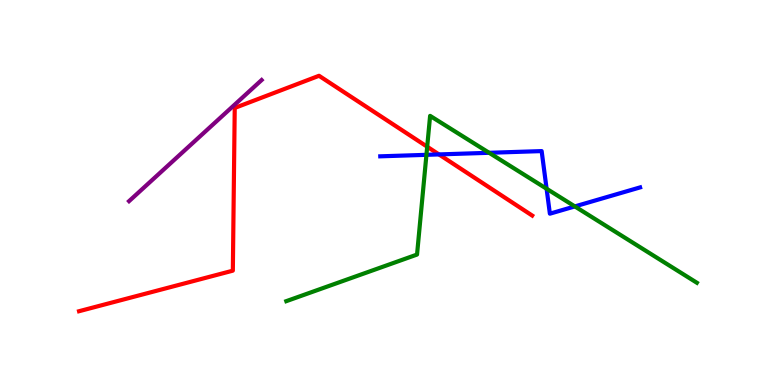[{'lines': ['blue', 'red'], 'intersections': [{'x': 5.66, 'y': 5.99}]}, {'lines': ['green', 'red'], 'intersections': [{'x': 5.51, 'y': 6.19}]}, {'lines': ['purple', 'red'], 'intersections': []}, {'lines': ['blue', 'green'], 'intersections': [{'x': 5.5, 'y': 5.98}, {'x': 6.31, 'y': 6.03}, {'x': 7.05, 'y': 5.1}, {'x': 7.42, 'y': 4.64}]}, {'lines': ['blue', 'purple'], 'intersections': []}, {'lines': ['green', 'purple'], 'intersections': []}]